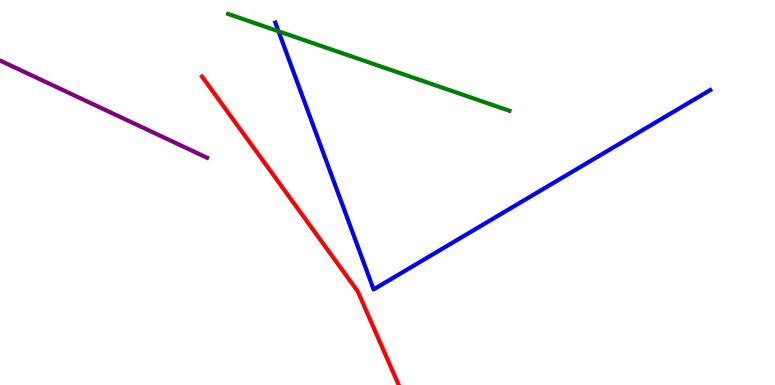[{'lines': ['blue', 'red'], 'intersections': []}, {'lines': ['green', 'red'], 'intersections': []}, {'lines': ['purple', 'red'], 'intersections': []}, {'lines': ['blue', 'green'], 'intersections': [{'x': 3.59, 'y': 9.19}]}, {'lines': ['blue', 'purple'], 'intersections': []}, {'lines': ['green', 'purple'], 'intersections': []}]